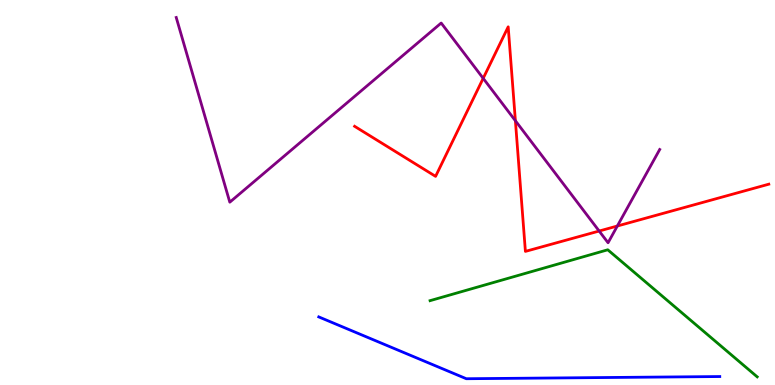[{'lines': ['blue', 'red'], 'intersections': []}, {'lines': ['green', 'red'], 'intersections': []}, {'lines': ['purple', 'red'], 'intersections': [{'x': 6.23, 'y': 7.97}, {'x': 6.65, 'y': 6.86}, {'x': 7.73, 'y': 4.0}, {'x': 7.97, 'y': 4.13}]}, {'lines': ['blue', 'green'], 'intersections': []}, {'lines': ['blue', 'purple'], 'intersections': []}, {'lines': ['green', 'purple'], 'intersections': []}]